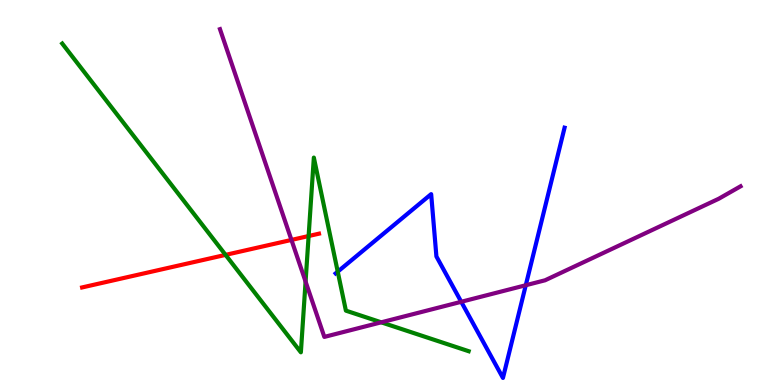[{'lines': ['blue', 'red'], 'intersections': []}, {'lines': ['green', 'red'], 'intersections': [{'x': 2.91, 'y': 3.38}, {'x': 3.98, 'y': 3.87}]}, {'lines': ['purple', 'red'], 'intersections': [{'x': 3.76, 'y': 3.77}]}, {'lines': ['blue', 'green'], 'intersections': [{'x': 4.36, 'y': 2.94}]}, {'lines': ['blue', 'purple'], 'intersections': [{'x': 5.95, 'y': 2.16}, {'x': 6.78, 'y': 2.59}]}, {'lines': ['green', 'purple'], 'intersections': [{'x': 3.94, 'y': 2.69}, {'x': 4.92, 'y': 1.63}]}]